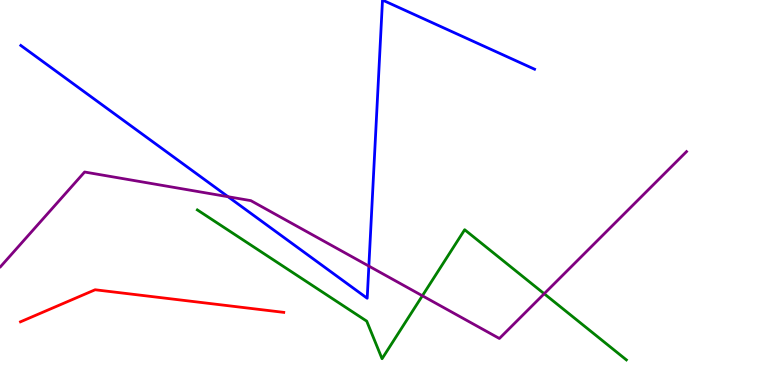[{'lines': ['blue', 'red'], 'intersections': []}, {'lines': ['green', 'red'], 'intersections': []}, {'lines': ['purple', 'red'], 'intersections': []}, {'lines': ['blue', 'green'], 'intersections': []}, {'lines': ['blue', 'purple'], 'intersections': [{'x': 2.94, 'y': 4.89}, {'x': 4.76, 'y': 3.09}]}, {'lines': ['green', 'purple'], 'intersections': [{'x': 5.45, 'y': 2.32}, {'x': 7.02, 'y': 2.37}]}]